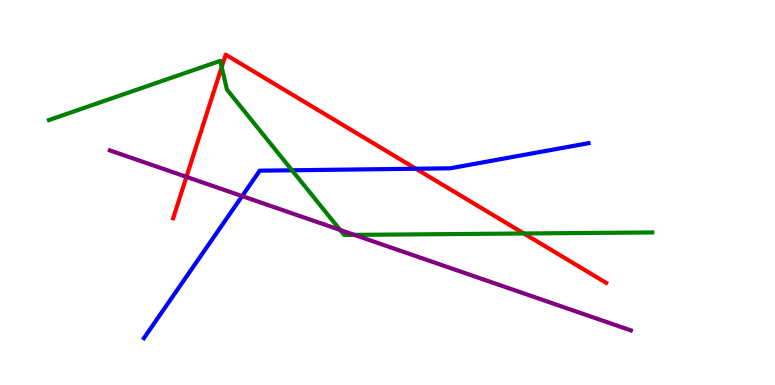[{'lines': ['blue', 'red'], 'intersections': [{'x': 5.37, 'y': 5.62}]}, {'lines': ['green', 'red'], 'intersections': [{'x': 2.86, 'y': 8.26}, {'x': 6.76, 'y': 3.94}]}, {'lines': ['purple', 'red'], 'intersections': [{'x': 2.41, 'y': 5.41}]}, {'lines': ['blue', 'green'], 'intersections': [{'x': 3.77, 'y': 5.58}]}, {'lines': ['blue', 'purple'], 'intersections': [{'x': 3.12, 'y': 4.91}]}, {'lines': ['green', 'purple'], 'intersections': [{'x': 4.39, 'y': 4.03}, {'x': 4.57, 'y': 3.9}]}]